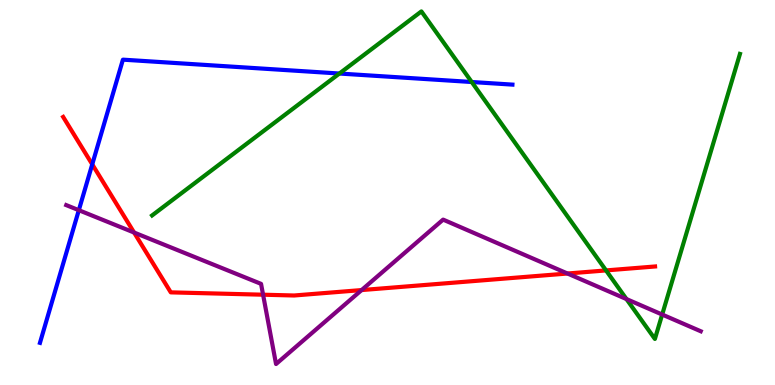[{'lines': ['blue', 'red'], 'intersections': [{'x': 1.19, 'y': 5.73}]}, {'lines': ['green', 'red'], 'intersections': [{'x': 7.82, 'y': 2.98}]}, {'lines': ['purple', 'red'], 'intersections': [{'x': 1.73, 'y': 3.96}, {'x': 3.39, 'y': 2.35}, {'x': 4.67, 'y': 2.47}, {'x': 7.32, 'y': 2.9}]}, {'lines': ['blue', 'green'], 'intersections': [{'x': 4.38, 'y': 8.09}, {'x': 6.09, 'y': 7.87}]}, {'lines': ['blue', 'purple'], 'intersections': [{'x': 1.02, 'y': 4.54}]}, {'lines': ['green', 'purple'], 'intersections': [{'x': 8.08, 'y': 2.23}, {'x': 8.54, 'y': 1.83}]}]